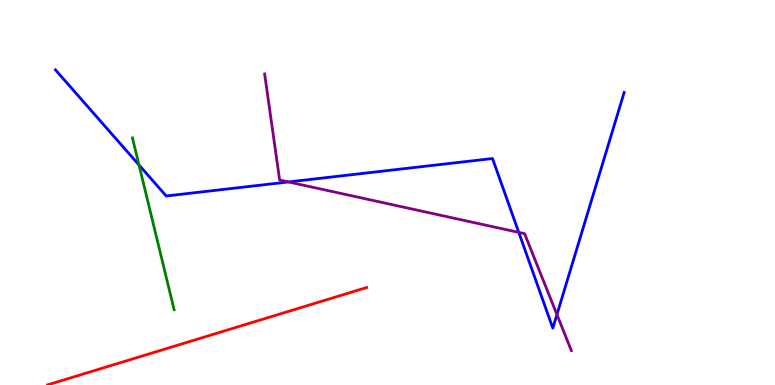[{'lines': ['blue', 'red'], 'intersections': []}, {'lines': ['green', 'red'], 'intersections': []}, {'lines': ['purple', 'red'], 'intersections': []}, {'lines': ['blue', 'green'], 'intersections': [{'x': 1.79, 'y': 5.71}]}, {'lines': ['blue', 'purple'], 'intersections': [{'x': 3.72, 'y': 5.27}, {'x': 6.69, 'y': 3.96}, {'x': 7.19, 'y': 1.83}]}, {'lines': ['green', 'purple'], 'intersections': []}]